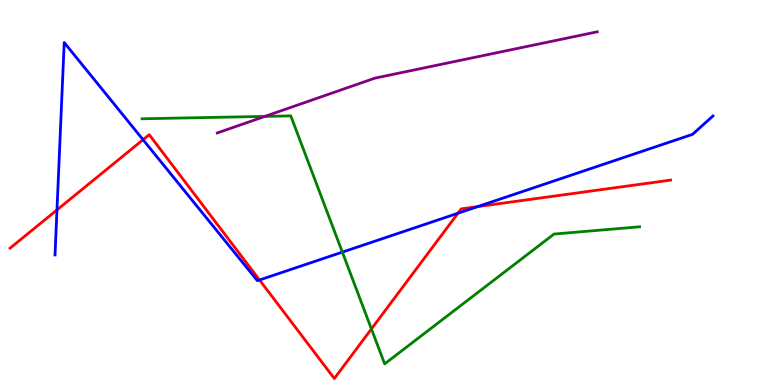[{'lines': ['blue', 'red'], 'intersections': [{'x': 0.735, 'y': 4.55}, {'x': 1.85, 'y': 6.37}, {'x': 3.35, 'y': 2.73}, {'x': 5.91, 'y': 4.46}, {'x': 6.16, 'y': 4.63}]}, {'lines': ['green', 'red'], 'intersections': [{'x': 4.79, 'y': 1.46}]}, {'lines': ['purple', 'red'], 'intersections': []}, {'lines': ['blue', 'green'], 'intersections': [{'x': 4.42, 'y': 3.45}]}, {'lines': ['blue', 'purple'], 'intersections': []}, {'lines': ['green', 'purple'], 'intersections': [{'x': 3.42, 'y': 6.98}]}]